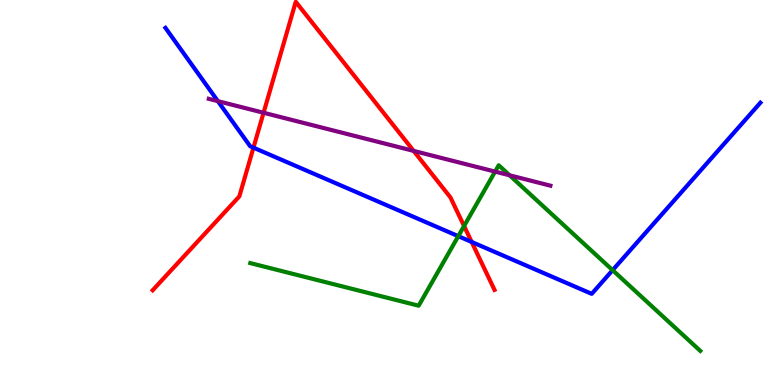[{'lines': ['blue', 'red'], 'intersections': [{'x': 3.27, 'y': 6.16}, {'x': 6.09, 'y': 3.72}]}, {'lines': ['green', 'red'], 'intersections': [{'x': 5.99, 'y': 4.13}]}, {'lines': ['purple', 'red'], 'intersections': [{'x': 3.4, 'y': 7.07}, {'x': 5.34, 'y': 6.08}]}, {'lines': ['blue', 'green'], 'intersections': [{'x': 5.91, 'y': 3.87}, {'x': 7.9, 'y': 2.98}]}, {'lines': ['blue', 'purple'], 'intersections': [{'x': 2.81, 'y': 7.37}]}, {'lines': ['green', 'purple'], 'intersections': [{'x': 6.39, 'y': 5.54}, {'x': 6.58, 'y': 5.45}]}]